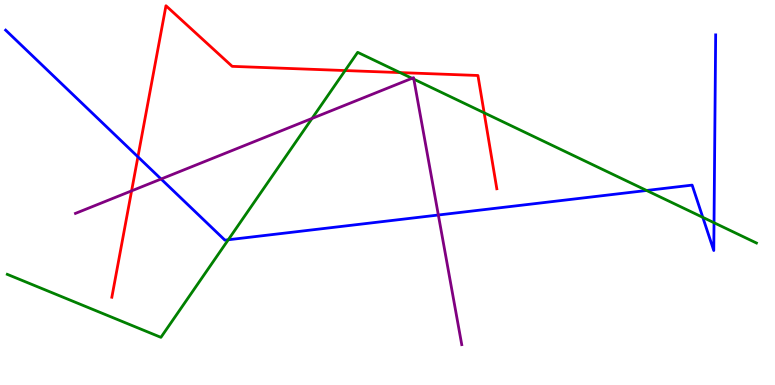[{'lines': ['blue', 'red'], 'intersections': [{'x': 1.78, 'y': 5.93}]}, {'lines': ['green', 'red'], 'intersections': [{'x': 4.45, 'y': 8.17}, {'x': 5.16, 'y': 8.11}, {'x': 6.25, 'y': 7.07}]}, {'lines': ['purple', 'red'], 'intersections': [{'x': 1.7, 'y': 5.04}]}, {'lines': ['blue', 'green'], 'intersections': [{'x': 2.95, 'y': 3.77}, {'x': 8.34, 'y': 5.05}, {'x': 9.07, 'y': 4.35}, {'x': 9.21, 'y': 4.22}]}, {'lines': ['blue', 'purple'], 'intersections': [{'x': 2.08, 'y': 5.35}, {'x': 5.66, 'y': 4.42}]}, {'lines': ['green', 'purple'], 'intersections': [{'x': 4.03, 'y': 6.92}, {'x': 5.32, 'y': 7.97}, {'x': 5.34, 'y': 7.94}]}]